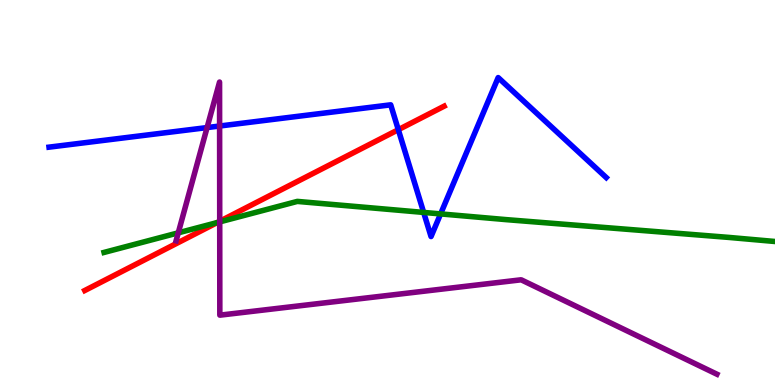[{'lines': ['blue', 'red'], 'intersections': [{'x': 5.14, 'y': 6.63}]}, {'lines': ['green', 'red'], 'intersections': [{'x': 2.8, 'y': 4.22}]}, {'lines': ['purple', 'red'], 'intersections': [{'x': 2.84, 'y': 4.25}]}, {'lines': ['blue', 'green'], 'intersections': [{'x': 5.47, 'y': 4.48}, {'x': 5.69, 'y': 4.44}]}, {'lines': ['blue', 'purple'], 'intersections': [{'x': 2.67, 'y': 6.69}, {'x': 2.83, 'y': 6.73}]}, {'lines': ['green', 'purple'], 'intersections': [{'x': 2.3, 'y': 3.95}, {'x': 2.84, 'y': 4.24}]}]